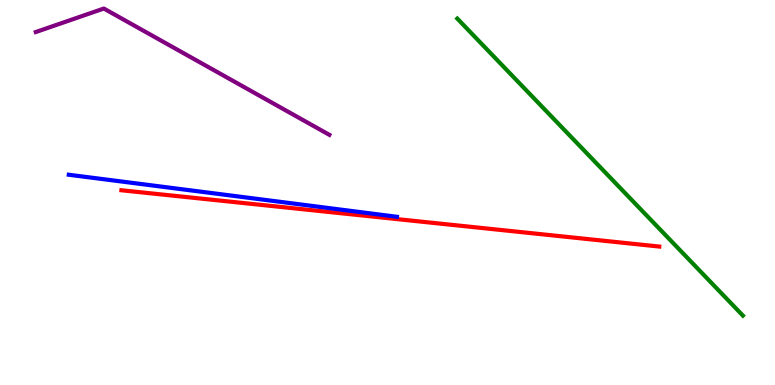[{'lines': ['blue', 'red'], 'intersections': []}, {'lines': ['green', 'red'], 'intersections': []}, {'lines': ['purple', 'red'], 'intersections': []}, {'lines': ['blue', 'green'], 'intersections': []}, {'lines': ['blue', 'purple'], 'intersections': []}, {'lines': ['green', 'purple'], 'intersections': []}]